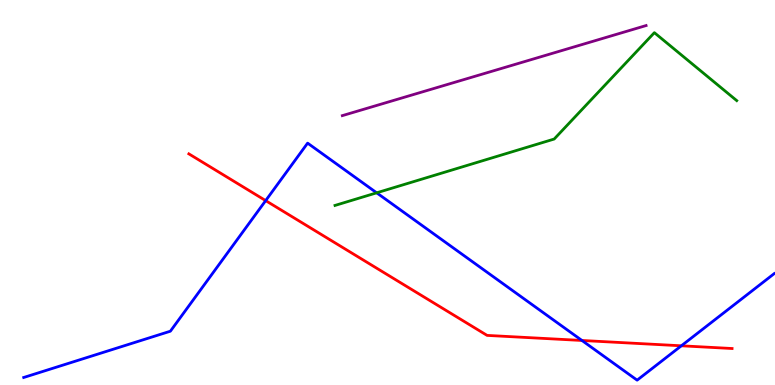[{'lines': ['blue', 'red'], 'intersections': [{'x': 3.43, 'y': 4.79}, {'x': 7.51, 'y': 1.16}, {'x': 8.79, 'y': 1.02}]}, {'lines': ['green', 'red'], 'intersections': []}, {'lines': ['purple', 'red'], 'intersections': []}, {'lines': ['blue', 'green'], 'intersections': [{'x': 4.86, 'y': 4.99}]}, {'lines': ['blue', 'purple'], 'intersections': []}, {'lines': ['green', 'purple'], 'intersections': []}]